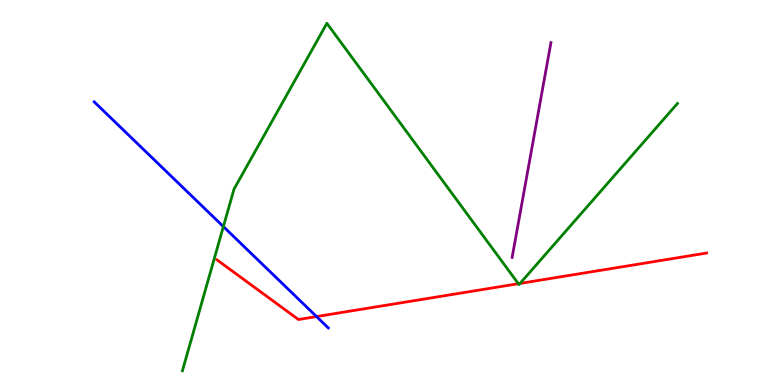[{'lines': ['blue', 'red'], 'intersections': [{'x': 4.08, 'y': 1.78}]}, {'lines': ['green', 'red'], 'intersections': [{'x': 6.69, 'y': 2.63}, {'x': 6.71, 'y': 2.64}]}, {'lines': ['purple', 'red'], 'intersections': []}, {'lines': ['blue', 'green'], 'intersections': [{'x': 2.88, 'y': 4.11}]}, {'lines': ['blue', 'purple'], 'intersections': []}, {'lines': ['green', 'purple'], 'intersections': []}]